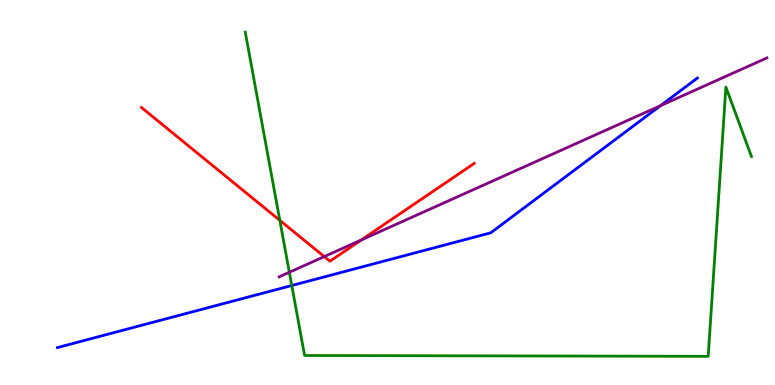[{'lines': ['blue', 'red'], 'intersections': []}, {'lines': ['green', 'red'], 'intersections': [{'x': 3.61, 'y': 4.28}]}, {'lines': ['purple', 'red'], 'intersections': [{'x': 4.18, 'y': 3.34}, {'x': 4.66, 'y': 3.77}]}, {'lines': ['blue', 'green'], 'intersections': [{'x': 3.76, 'y': 2.58}]}, {'lines': ['blue', 'purple'], 'intersections': [{'x': 8.52, 'y': 7.25}]}, {'lines': ['green', 'purple'], 'intersections': [{'x': 3.73, 'y': 2.93}]}]